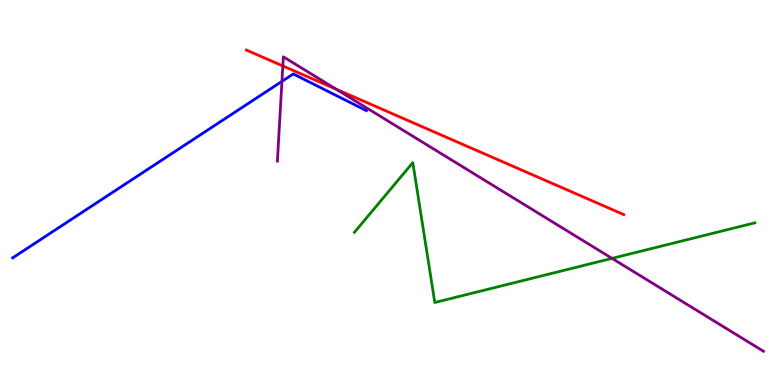[{'lines': ['blue', 'red'], 'intersections': []}, {'lines': ['green', 'red'], 'intersections': []}, {'lines': ['purple', 'red'], 'intersections': [{'x': 3.65, 'y': 8.29}, {'x': 4.34, 'y': 7.68}]}, {'lines': ['blue', 'green'], 'intersections': []}, {'lines': ['blue', 'purple'], 'intersections': [{'x': 3.64, 'y': 7.89}]}, {'lines': ['green', 'purple'], 'intersections': [{'x': 7.9, 'y': 3.29}]}]